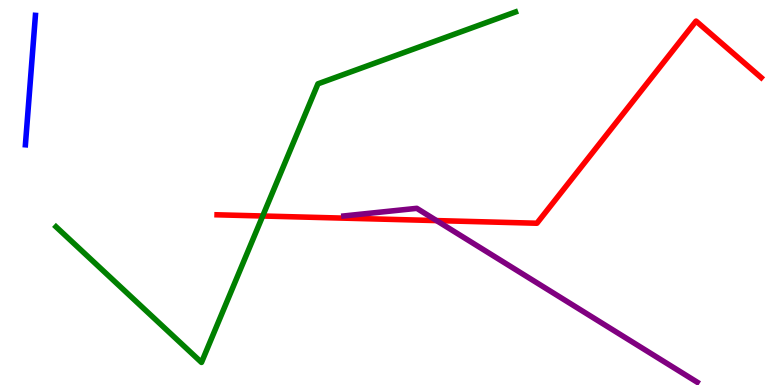[{'lines': ['blue', 'red'], 'intersections': []}, {'lines': ['green', 'red'], 'intersections': [{'x': 3.39, 'y': 4.39}]}, {'lines': ['purple', 'red'], 'intersections': [{'x': 5.63, 'y': 4.27}]}, {'lines': ['blue', 'green'], 'intersections': []}, {'lines': ['blue', 'purple'], 'intersections': []}, {'lines': ['green', 'purple'], 'intersections': []}]